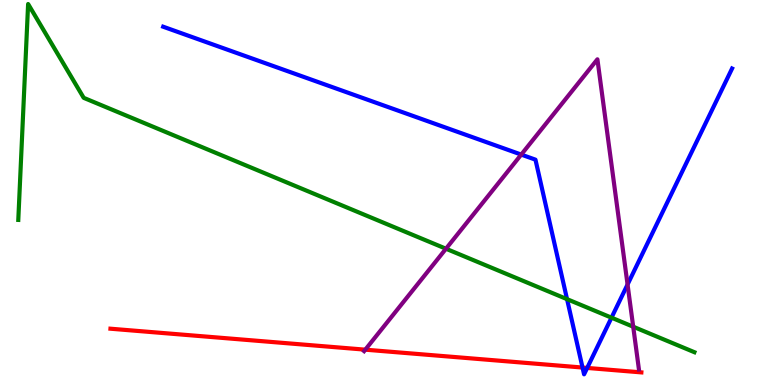[{'lines': ['blue', 'red'], 'intersections': [{'x': 7.52, 'y': 0.453}, {'x': 7.58, 'y': 0.443}]}, {'lines': ['green', 'red'], 'intersections': []}, {'lines': ['purple', 'red'], 'intersections': [{'x': 4.71, 'y': 0.918}]}, {'lines': ['blue', 'green'], 'intersections': [{'x': 7.32, 'y': 2.23}, {'x': 7.89, 'y': 1.75}]}, {'lines': ['blue', 'purple'], 'intersections': [{'x': 6.73, 'y': 5.98}, {'x': 8.1, 'y': 2.61}]}, {'lines': ['green', 'purple'], 'intersections': [{'x': 5.75, 'y': 3.54}, {'x': 8.17, 'y': 1.51}]}]